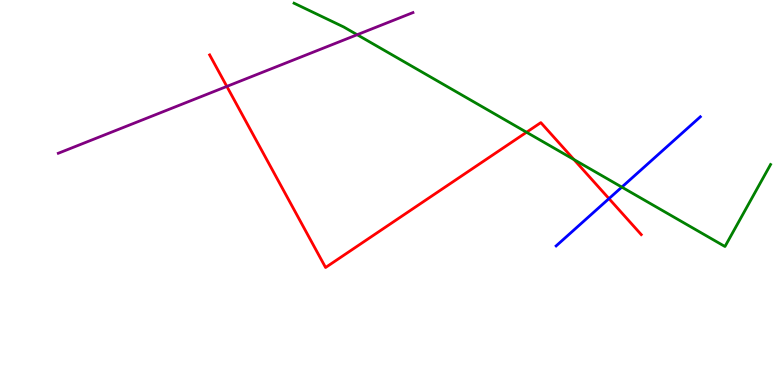[{'lines': ['blue', 'red'], 'intersections': [{'x': 7.86, 'y': 4.84}]}, {'lines': ['green', 'red'], 'intersections': [{'x': 6.79, 'y': 6.56}, {'x': 7.41, 'y': 5.86}]}, {'lines': ['purple', 'red'], 'intersections': [{'x': 2.93, 'y': 7.76}]}, {'lines': ['blue', 'green'], 'intersections': [{'x': 8.02, 'y': 5.14}]}, {'lines': ['blue', 'purple'], 'intersections': []}, {'lines': ['green', 'purple'], 'intersections': [{'x': 4.61, 'y': 9.1}]}]